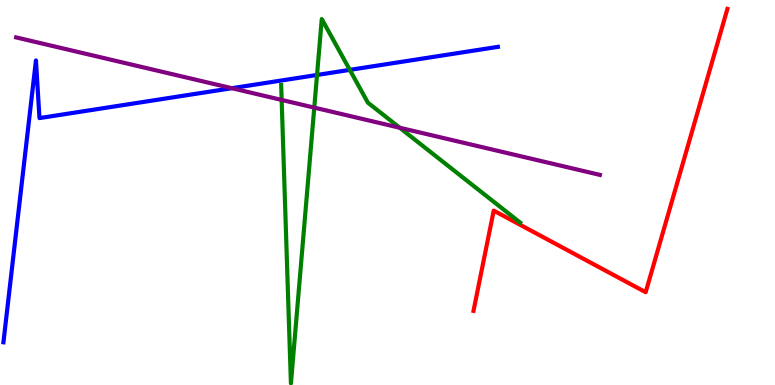[{'lines': ['blue', 'red'], 'intersections': []}, {'lines': ['green', 'red'], 'intersections': []}, {'lines': ['purple', 'red'], 'intersections': []}, {'lines': ['blue', 'green'], 'intersections': [{'x': 4.09, 'y': 8.05}, {'x': 4.51, 'y': 8.19}]}, {'lines': ['blue', 'purple'], 'intersections': [{'x': 2.99, 'y': 7.71}]}, {'lines': ['green', 'purple'], 'intersections': [{'x': 3.63, 'y': 7.4}, {'x': 4.06, 'y': 7.2}, {'x': 5.16, 'y': 6.68}]}]